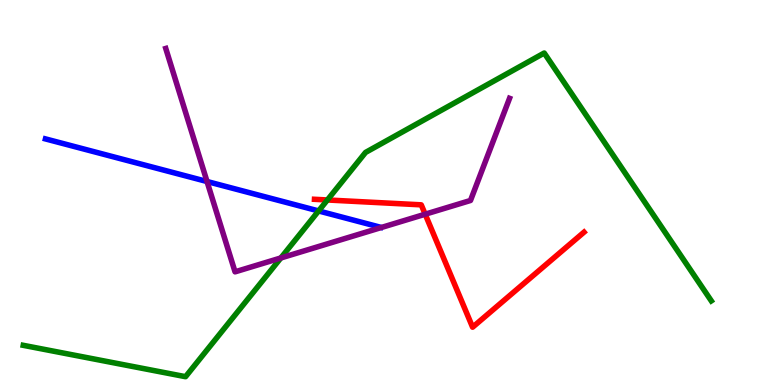[{'lines': ['blue', 'red'], 'intersections': []}, {'lines': ['green', 'red'], 'intersections': [{'x': 4.22, 'y': 4.81}]}, {'lines': ['purple', 'red'], 'intersections': [{'x': 5.49, 'y': 4.44}]}, {'lines': ['blue', 'green'], 'intersections': [{'x': 4.11, 'y': 4.52}]}, {'lines': ['blue', 'purple'], 'intersections': [{'x': 2.67, 'y': 5.29}]}, {'lines': ['green', 'purple'], 'intersections': [{'x': 3.62, 'y': 3.3}]}]